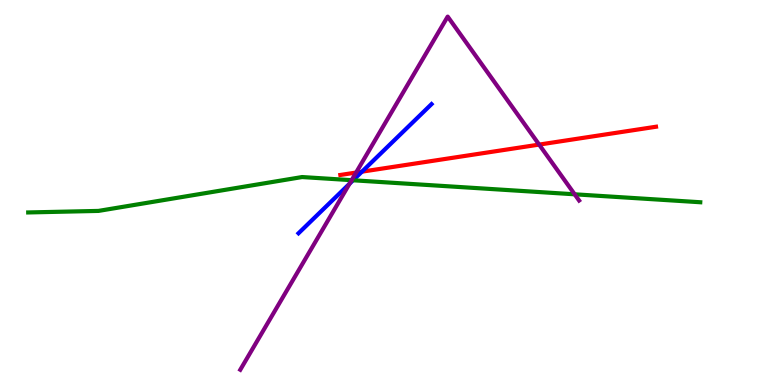[{'lines': ['blue', 'red'], 'intersections': [{'x': 4.67, 'y': 5.54}]}, {'lines': ['green', 'red'], 'intersections': []}, {'lines': ['purple', 'red'], 'intersections': [{'x': 4.59, 'y': 5.52}, {'x': 6.96, 'y': 6.24}]}, {'lines': ['blue', 'green'], 'intersections': [{'x': 4.56, 'y': 5.32}]}, {'lines': ['blue', 'purple'], 'intersections': [{'x': 4.51, 'y': 5.23}]}, {'lines': ['green', 'purple'], 'intersections': [{'x': 4.54, 'y': 5.32}, {'x': 7.41, 'y': 4.95}]}]